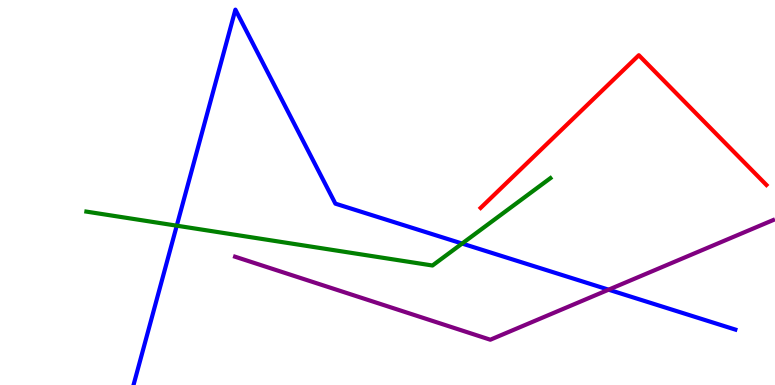[{'lines': ['blue', 'red'], 'intersections': []}, {'lines': ['green', 'red'], 'intersections': []}, {'lines': ['purple', 'red'], 'intersections': []}, {'lines': ['blue', 'green'], 'intersections': [{'x': 2.28, 'y': 4.14}, {'x': 5.96, 'y': 3.67}]}, {'lines': ['blue', 'purple'], 'intersections': [{'x': 7.85, 'y': 2.48}]}, {'lines': ['green', 'purple'], 'intersections': []}]